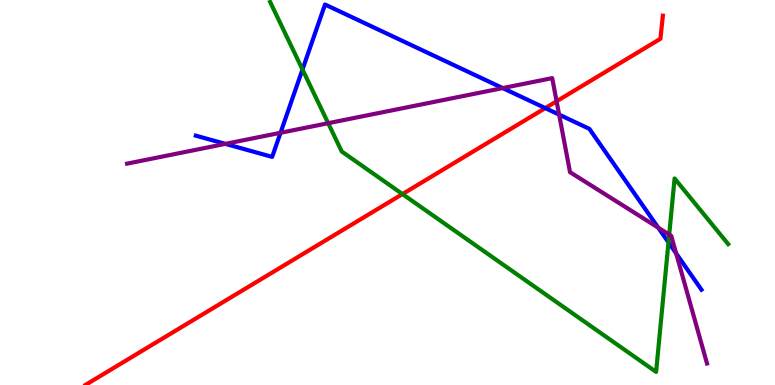[{'lines': ['blue', 'red'], 'intersections': [{'x': 7.04, 'y': 7.19}]}, {'lines': ['green', 'red'], 'intersections': [{'x': 5.19, 'y': 4.96}]}, {'lines': ['purple', 'red'], 'intersections': [{'x': 7.18, 'y': 7.37}]}, {'lines': ['blue', 'green'], 'intersections': [{'x': 3.9, 'y': 8.19}, {'x': 8.63, 'y': 3.7}]}, {'lines': ['blue', 'purple'], 'intersections': [{'x': 2.91, 'y': 6.26}, {'x': 3.62, 'y': 6.55}, {'x': 6.49, 'y': 7.71}, {'x': 7.21, 'y': 7.02}, {'x': 8.49, 'y': 4.09}, {'x': 8.72, 'y': 3.42}]}, {'lines': ['green', 'purple'], 'intersections': [{'x': 4.23, 'y': 6.8}, {'x': 8.64, 'y': 3.91}]}]